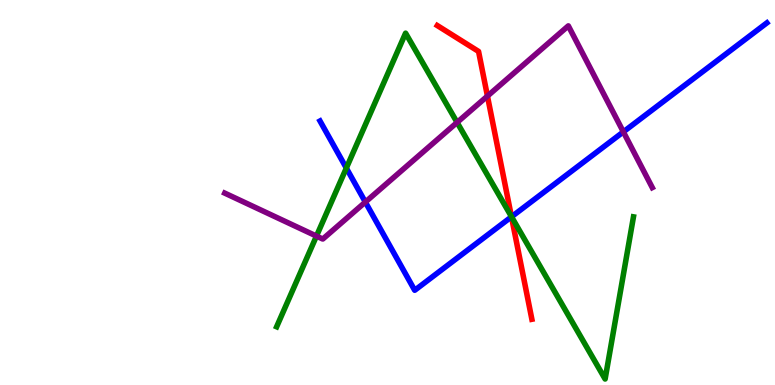[{'lines': ['blue', 'red'], 'intersections': [{'x': 6.6, 'y': 4.37}]}, {'lines': ['green', 'red'], 'intersections': [{'x': 6.6, 'y': 4.37}]}, {'lines': ['purple', 'red'], 'intersections': [{'x': 6.29, 'y': 7.5}]}, {'lines': ['blue', 'green'], 'intersections': [{'x': 4.47, 'y': 5.63}, {'x': 6.6, 'y': 4.37}]}, {'lines': ['blue', 'purple'], 'intersections': [{'x': 4.71, 'y': 4.75}, {'x': 8.04, 'y': 6.57}]}, {'lines': ['green', 'purple'], 'intersections': [{'x': 4.08, 'y': 3.87}, {'x': 5.9, 'y': 6.82}]}]